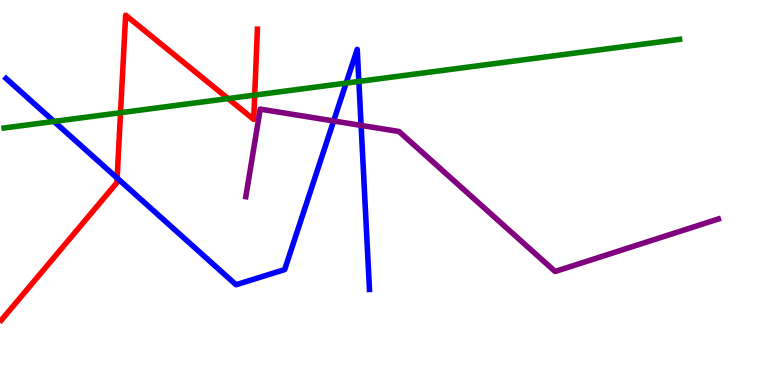[{'lines': ['blue', 'red'], 'intersections': [{'x': 1.51, 'y': 5.38}]}, {'lines': ['green', 'red'], 'intersections': [{'x': 1.56, 'y': 7.07}, {'x': 2.94, 'y': 7.44}, {'x': 3.29, 'y': 7.53}]}, {'lines': ['purple', 'red'], 'intersections': []}, {'lines': ['blue', 'green'], 'intersections': [{'x': 0.697, 'y': 6.85}, {'x': 4.47, 'y': 7.84}, {'x': 4.63, 'y': 7.88}]}, {'lines': ['blue', 'purple'], 'intersections': [{'x': 4.31, 'y': 6.86}, {'x': 4.66, 'y': 6.74}]}, {'lines': ['green', 'purple'], 'intersections': []}]